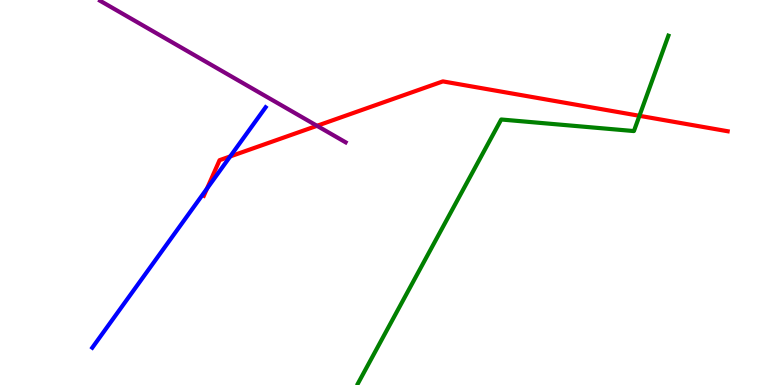[{'lines': ['blue', 'red'], 'intersections': [{'x': 2.67, 'y': 5.1}, {'x': 2.97, 'y': 5.94}]}, {'lines': ['green', 'red'], 'intersections': [{'x': 8.25, 'y': 6.99}]}, {'lines': ['purple', 'red'], 'intersections': [{'x': 4.09, 'y': 6.73}]}, {'lines': ['blue', 'green'], 'intersections': []}, {'lines': ['blue', 'purple'], 'intersections': []}, {'lines': ['green', 'purple'], 'intersections': []}]